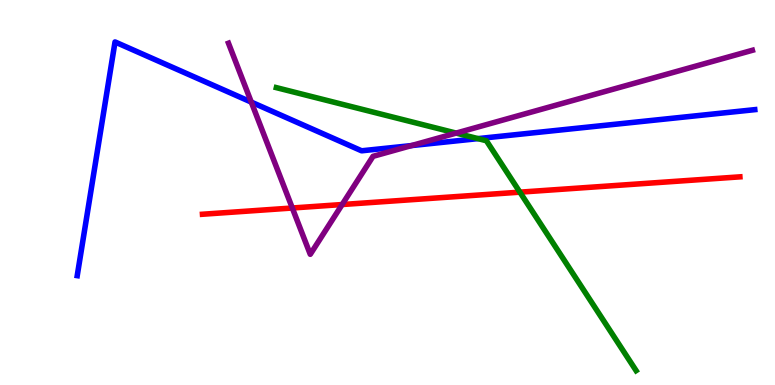[{'lines': ['blue', 'red'], 'intersections': []}, {'lines': ['green', 'red'], 'intersections': [{'x': 6.71, 'y': 5.01}]}, {'lines': ['purple', 'red'], 'intersections': [{'x': 3.77, 'y': 4.6}, {'x': 4.41, 'y': 4.69}]}, {'lines': ['blue', 'green'], 'intersections': [{'x': 6.17, 'y': 6.4}]}, {'lines': ['blue', 'purple'], 'intersections': [{'x': 3.24, 'y': 7.35}, {'x': 5.31, 'y': 6.22}]}, {'lines': ['green', 'purple'], 'intersections': [{'x': 5.89, 'y': 6.54}]}]